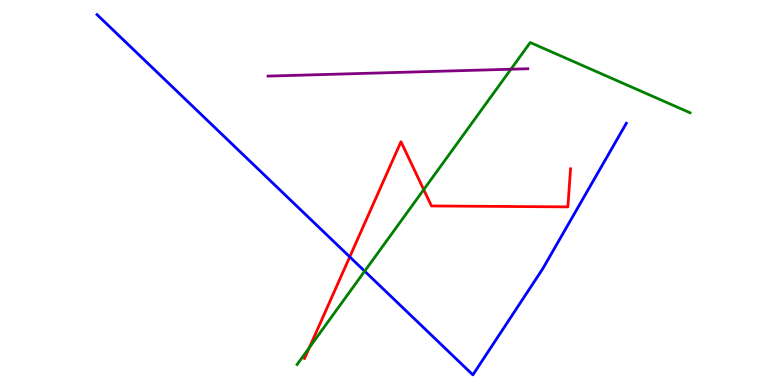[{'lines': ['blue', 'red'], 'intersections': [{'x': 4.51, 'y': 3.33}]}, {'lines': ['green', 'red'], 'intersections': [{'x': 3.99, 'y': 0.974}, {'x': 5.47, 'y': 5.07}]}, {'lines': ['purple', 'red'], 'intersections': []}, {'lines': ['blue', 'green'], 'intersections': [{'x': 4.71, 'y': 2.96}]}, {'lines': ['blue', 'purple'], 'intersections': []}, {'lines': ['green', 'purple'], 'intersections': [{'x': 6.59, 'y': 8.2}]}]